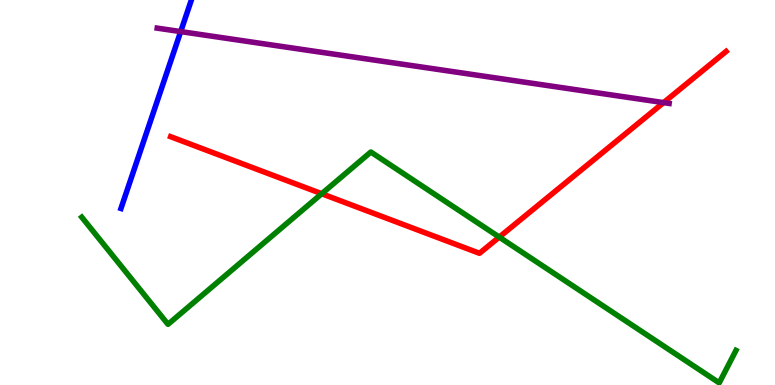[{'lines': ['blue', 'red'], 'intersections': []}, {'lines': ['green', 'red'], 'intersections': [{'x': 4.15, 'y': 4.97}, {'x': 6.44, 'y': 3.84}]}, {'lines': ['purple', 'red'], 'intersections': [{'x': 8.56, 'y': 7.33}]}, {'lines': ['blue', 'green'], 'intersections': []}, {'lines': ['blue', 'purple'], 'intersections': [{'x': 2.33, 'y': 9.18}]}, {'lines': ['green', 'purple'], 'intersections': []}]